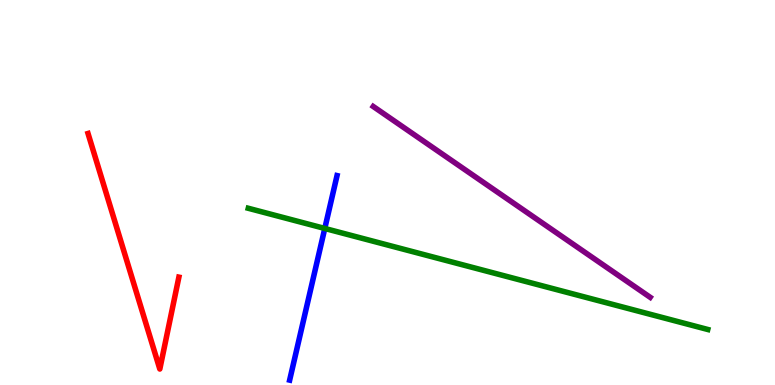[{'lines': ['blue', 'red'], 'intersections': []}, {'lines': ['green', 'red'], 'intersections': []}, {'lines': ['purple', 'red'], 'intersections': []}, {'lines': ['blue', 'green'], 'intersections': [{'x': 4.19, 'y': 4.07}]}, {'lines': ['blue', 'purple'], 'intersections': []}, {'lines': ['green', 'purple'], 'intersections': []}]